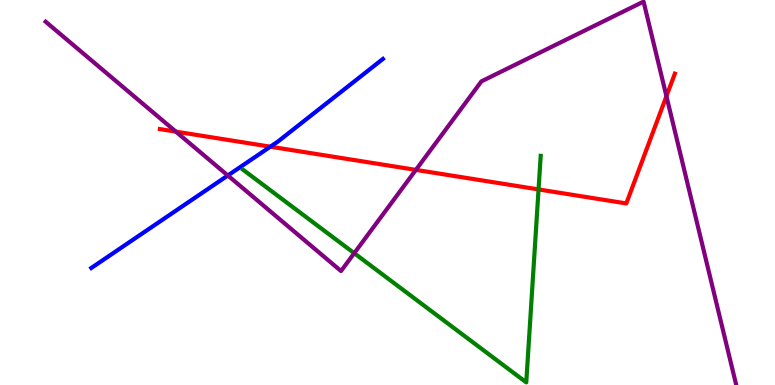[{'lines': ['blue', 'red'], 'intersections': [{'x': 3.49, 'y': 6.19}]}, {'lines': ['green', 'red'], 'intersections': [{'x': 6.95, 'y': 5.08}]}, {'lines': ['purple', 'red'], 'intersections': [{'x': 2.27, 'y': 6.58}, {'x': 5.37, 'y': 5.59}, {'x': 8.6, 'y': 7.5}]}, {'lines': ['blue', 'green'], 'intersections': []}, {'lines': ['blue', 'purple'], 'intersections': [{'x': 2.94, 'y': 5.44}]}, {'lines': ['green', 'purple'], 'intersections': [{'x': 4.57, 'y': 3.42}]}]